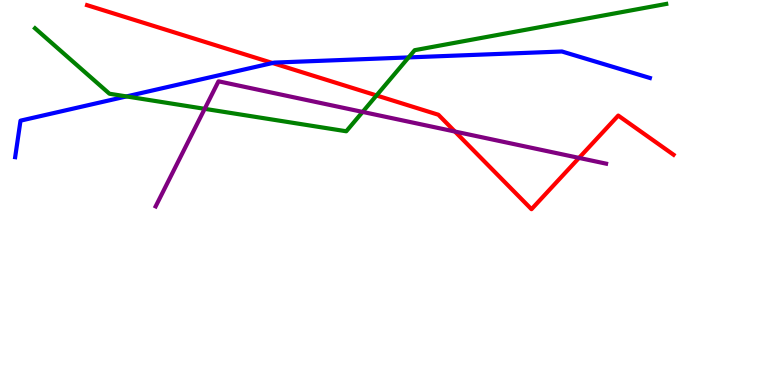[{'lines': ['blue', 'red'], 'intersections': [{'x': 3.52, 'y': 8.36}]}, {'lines': ['green', 'red'], 'intersections': [{'x': 4.86, 'y': 7.52}]}, {'lines': ['purple', 'red'], 'intersections': [{'x': 5.87, 'y': 6.58}, {'x': 7.47, 'y': 5.9}]}, {'lines': ['blue', 'green'], 'intersections': [{'x': 1.63, 'y': 7.5}, {'x': 5.27, 'y': 8.51}]}, {'lines': ['blue', 'purple'], 'intersections': []}, {'lines': ['green', 'purple'], 'intersections': [{'x': 2.64, 'y': 7.17}, {'x': 4.68, 'y': 7.09}]}]